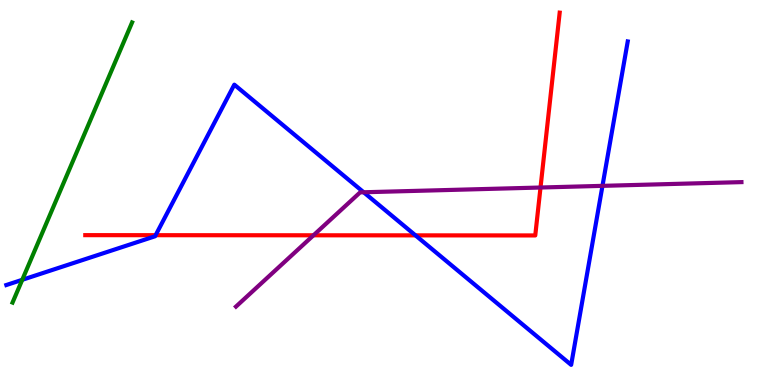[{'lines': ['blue', 'red'], 'intersections': [{'x': 2.01, 'y': 3.89}, {'x': 5.36, 'y': 3.89}]}, {'lines': ['green', 'red'], 'intersections': []}, {'lines': ['purple', 'red'], 'intersections': [{'x': 4.04, 'y': 3.89}, {'x': 6.97, 'y': 5.13}]}, {'lines': ['blue', 'green'], 'intersections': [{'x': 0.287, 'y': 2.73}]}, {'lines': ['blue', 'purple'], 'intersections': [{'x': 4.69, 'y': 5.01}, {'x': 7.77, 'y': 5.17}]}, {'lines': ['green', 'purple'], 'intersections': []}]